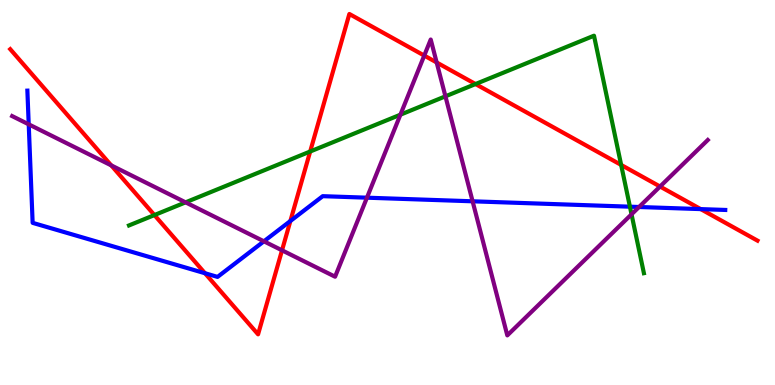[{'lines': ['blue', 'red'], 'intersections': [{'x': 2.64, 'y': 2.9}, {'x': 3.75, 'y': 4.26}, {'x': 9.04, 'y': 4.57}]}, {'lines': ['green', 'red'], 'intersections': [{'x': 1.99, 'y': 4.41}, {'x': 4.0, 'y': 6.06}, {'x': 6.14, 'y': 7.82}, {'x': 8.01, 'y': 5.72}]}, {'lines': ['purple', 'red'], 'intersections': [{'x': 1.44, 'y': 5.7}, {'x': 3.64, 'y': 3.5}, {'x': 5.47, 'y': 8.56}, {'x': 5.63, 'y': 8.38}, {'x': 8.52, 'y': 5.16}]}, {'lines': ['blue', 'green'], 'intersections': [{'x': 8.13, 'y': 4.63}]}, {'lines': ['blue', 'purple'], 'intersections': [{'x': 0.371, 'y': 6.77}, {'x': 3.41, 'y': 3.73}, {'x': 4.73, 'y': 4.87}, {'x': 6.1, 'y': 4.77}, {'x': 8.25, 'y': 4.62}]}, {'lines': ['green', 'purple'], 'intersections': [{'x': 2.39, 'y': 4.74}, {'x': 5.17, 'y': 7.02}, {'x': 5.75, 'y': 7.5}, {'x': 8.15, 'y': 4.43}]}]